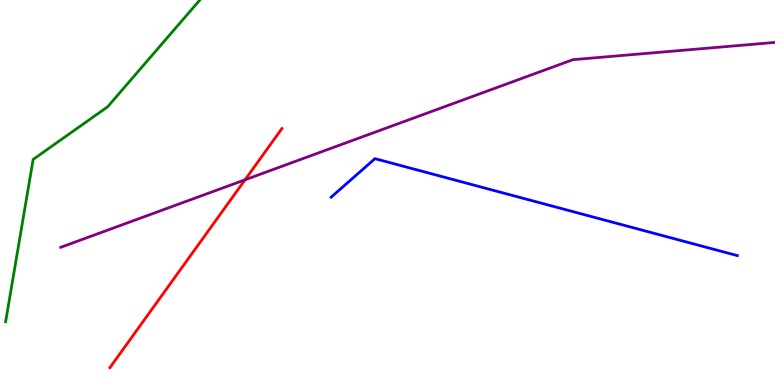[{'lines': ['blue', 'red'], 'intersections': []}, {'lines': ['green', 'red'], 'intersections': []}, {'lines': ['purple', 'red'], 'intersections': [{'x': 3.16, 'y': 5.33}]}, {'lines': ['blue', 'green'], 'intersections': []}, {'lines': ['blue', 'purple'], 'intersections': []}, {'lines': ['green', 'purple'], 'intersections': []}]